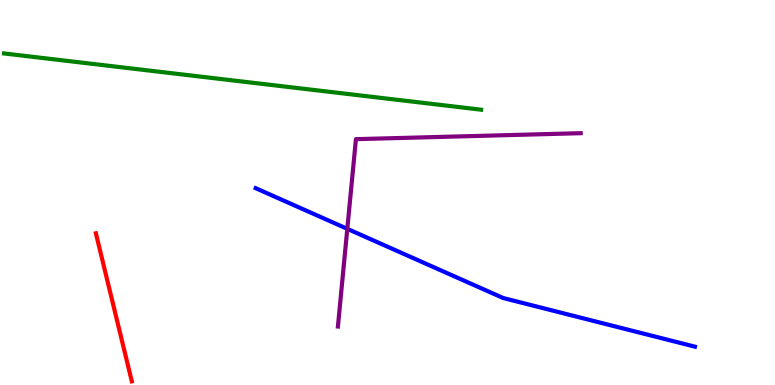[{'lines': ['blue', 'red'], 'intersections': []}, {'lines': ['green', 'red'], 'intersections': []}, {'lines': ['purple', 'red'], 'intersections': []}, {'lines': ['blue', 'green'], 'intersections': []}, {'lines': ['blue', 'purple'], 'intersections': [{'x': 4.48, 'y': 4.06}]}, {'lines': ['green', 'purple'], 'intersections': []}]